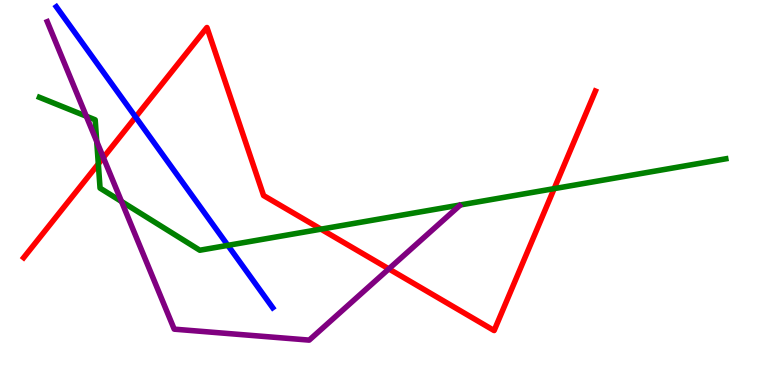[{'lines': ['blue', 'red'], 'intersections': [{'x': 1.75, 'y': 6.96}]}, {'lines': ['green', 'red'], 'intersections': [{'x': 1.27, 'y': 5.74}, {'x': 4.14, 'y': 4.05}, {'x': 7.15, 'y': 5.1}]}, {'lines': ['purple', 'red'], 'intersections': [{'x': 1.33, 'y': 5.91}, {'x': 5.02, 'y': 3.02}]}, {'lines': ['blue', 'green'], 'intersections': [{'x': 2.94, 'y': 3.63}]}, {'lines': ['blue', 'purple'], 'intersections': []}, {'lines': ['green', 'purple'], 'intersections': [{'x': 1.11, 'y': 6.98}, {'x': 1.25, 'y': 6.33}, {'x': 1.57, 'y': 4.77}]}]